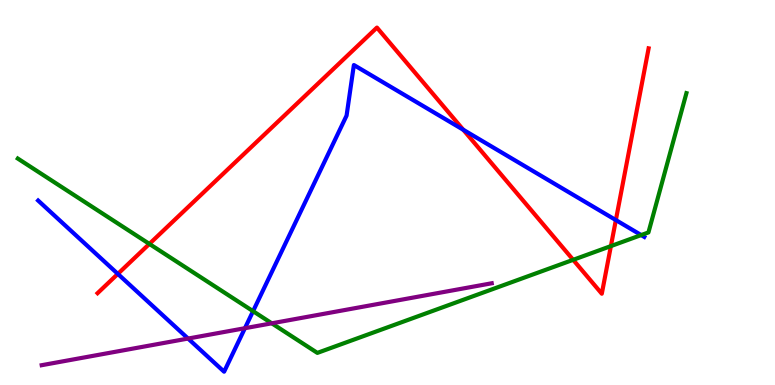[{'lines': ['blue', 'red'], 'intersections': [{'x': 1.52, 'y': 2.89}, {'x': 5.98, 'y': 6.63}, {'x': 7.95, 'y': 4.28}]}, {'lines': ['green', 'red'], 'intersections': [{'x': 1.93, 'y': 3.66}, {'x': 7.4, 'y': 3.25}, {'x': 7.88, 'y': 3.61}]}, {'lines': ['purple', 'red'], 'intersections': []}, {'lines': ['blue', 'green'], 'intersections': [{'x': 3.27, 'y': 1.92}, {'x': 8.27, 'y': 3.89}]}, {'lines': ['blue', 'purple'], 'intersections': [{'x': 2.43, 'y': 1.21}, {'x': 3.16, 'y': 1.48}]}, {'lines': ['green', 'purple'], 'intersections': [{'x': 3.51, 'y': 1.6}]}]